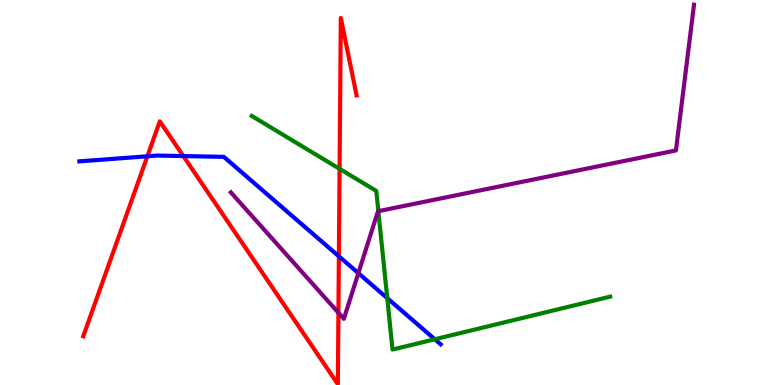[{'lines': ['blue', 'red'], 'intersections': [{'x': 1.9, 'y': 5.94}, {'x': 2.37, 'y': 5.95}, {'x': 4.37, 'y': 3.34}]}, {'lines': ['green', 'red'], 'intersections': [{'x': 4.38, 'y': 5.61}]}, {'lines': ['purple', 'red'], 'intersections': [{'x': 4.37, 'y': 1.88}]}, {'lines': ['blue', 'green'], 'intersections': [{'x': 5.0, 'y': 2.26}, {'x': 5.61, 'y': 1.19}]}, {'lines': ['blue', 'purple'], 'intersections': [{'x': 4.62, 'y': 2.91}]}, {'lines': ['green', 'purple'], 'intersections': [{'x': 4.88, 'y': 4.52}]}]